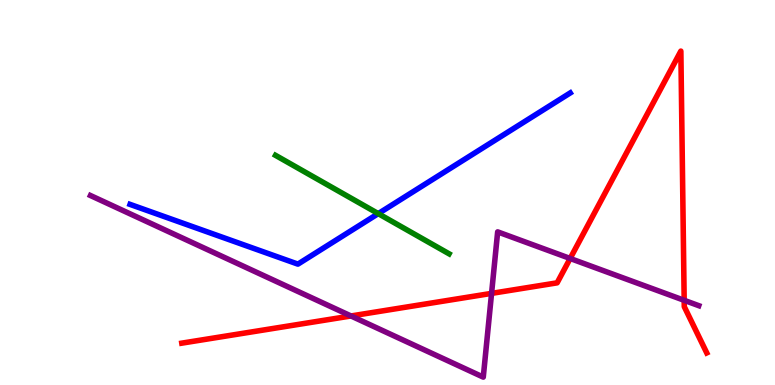[{'lines': ['blue', 'red'], 'intersections': []}, {'lines': ['green', 'red'], 'intersections': []}, {'lines': ['purple', 'red'], 'intersections': [{'x': 4.53, 'y': 1.79}, {'x': 6.34, 'y': 2.38}, {'x': 7.36, 'y': 3.29}, {'x': 8.83, 'y': 2.2}]}, {'lines': ['blue', 'green'], 'intersections': [{'x': 4.88, 'y': 4.45}]}, {'lines': ['blue', 'purple'], 'intersections': []}, {'lines': ['green', 'purple'], 'intersections': []}]